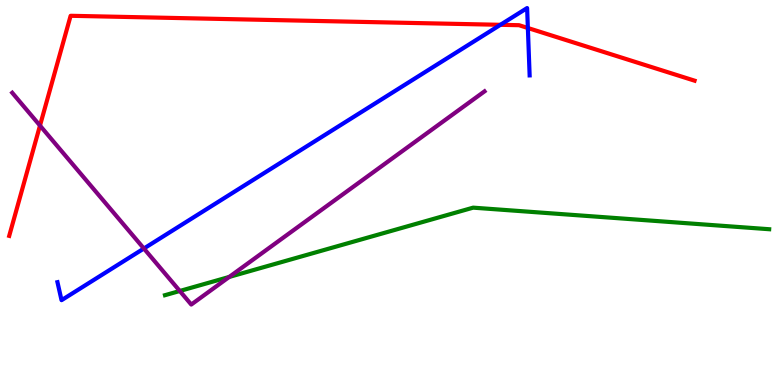[{'lines': ['blue', 'red'], 'intersections': [{'x': 6.46, 'y': 9.36}, {'x': 6.81, 'y': 9.27}]}, {'lines': ['green', 'red'], 'intersections': []}, {'lines': ['purple', 'red'], 'intersections': [{'x': 0.516, 'y': 6.74}]}, {'lines': ['blue', 'green'], 'intersections': []}, {'lines': ['blue', 'purple'], 'intersections': [{'x': 1.86, 'y': 3.55}]}, {'lines': ['green', 'purple'], 'intersections': [{'x': 2.32, 'y': 2.44}, {'x': 2.96, 'y': 2.81}]}]